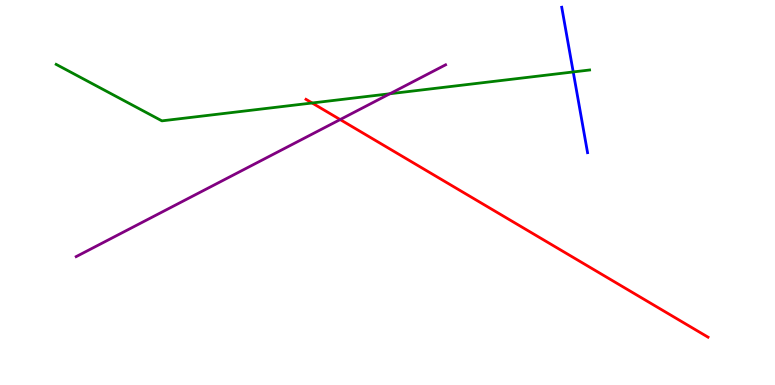[{'lines': ['blue', 'red'], 'intersections': []}, {'lines': ['green', 'red'], 'intersections': [{'x': 4.03, 'y': 7.32}]}, {'lines': ['purple', 'red'], 'intersections': [{'x': 4.39, 'y': 6.89}]}, {'lines': ['blue', 'green'], 'intersections': [{'x': 7.4, 'y': 8.13}]}, {'lines': ['blue', 'purple'], 'intersections': []}, {'lines': ['green', 'purple'], 'intersections': [{'x': 5.03, 'y': 7.57}]}]